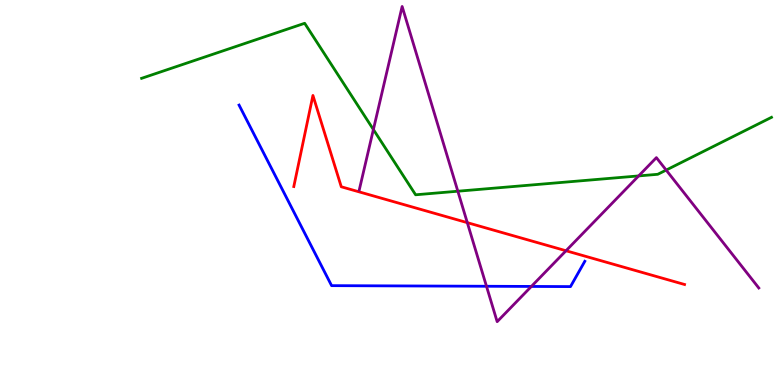[{'lines': ['blue', 'red'], 'intersections': []}, {'lines': ['green', 'red'], 'intersections': []}, {'lines': ['purple', 'red'], 'intersections': [{'x': 6.03, 'y': 4.22}, {'x': 7.3, 'y': 3.49}]}, {'lines': ['blue', 'green'], 'intersections': []}, {'lines': ['blue', 'purple'], 'intersections': [{'x': 6.28, 'y': 2.56}, {'x': 6.86, 'y': 2.56}]}, {'lines': ['green', 'purple'], 'intersections': [{'x': 4.82, 'y': 6.64}, {'x': 5.91, 'y': 5.03}, {'x': 8.24, 'y': 5.43}, {'x': 8.6, 'y': 5.58}]}]